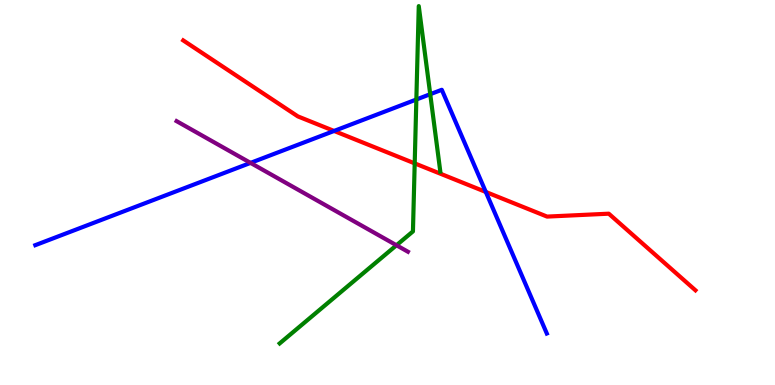[{'lines': ['blue', 'red'], 'intersections': [{'x': 4.31, 'y': 6.6}, {'x': 6.27, 'y': 5.01}]}, {'lines': ['green', 'red'], 'intersections': [{'x': 5.35, 'y': 5.76}]}, {'lines': ['purple', 'red'], 'intersections': []}, {'lines': ['blue', 'green'], 'intersections': [{'x': 5.37, 'y': 7.42}, {'x': 5.55, 'y': 7.55}]}, {'lines': ['blue', 'purple'], 'intersections': [{'x': 3.23, 'y': 5.77}]}, {'lines': ['green', 'purple'], 'intersections': [{'x': 5.12, 'y': 3.63}]}]